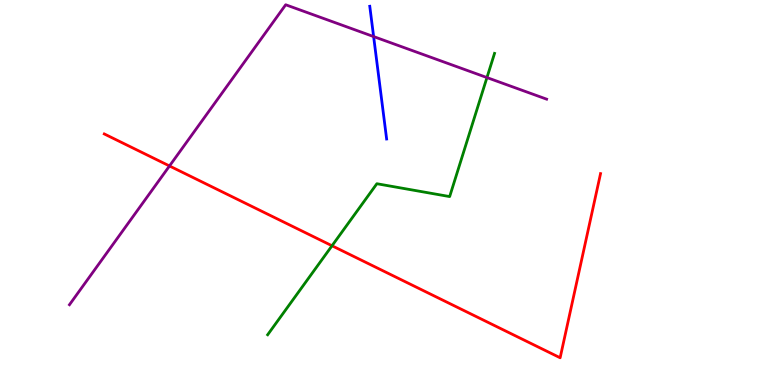[{'lines': ['blue', 'red'], 'intersections': []}, {'lines': ['green', 'red'], 'intersections': [{'x': 4.28, 'y': 3.62}]}, {'lines': ['purple', 'red'], 'intersections': [{'x': 2.19, 'y': 5.69}]}, {'lines': ['blue', 'green'], 'intersections': []}, {'lines': ['blue', 'purple'], 'intersections': [{'x': 4.82, 'y': 9.05}]}, {'lines': ['green', 'purple'], 'intersections': [{'x': 6.28, 'y': 7.99}]}]